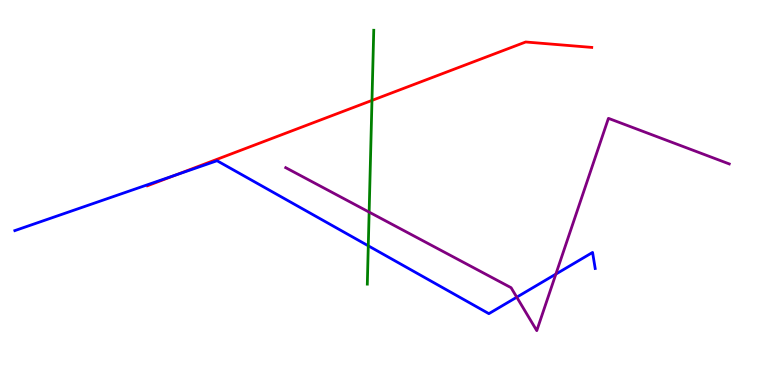[{'lines': ['blue', 'red'], 'intersections': [{'x': 2.27, 'y': 5.45}]}, {'lines': ['green', 'red'], 'intersections': [{'x': 4.8, 'y': 7.39}]}, {'lines': ['purple', 'red'], 'intersections': []}, {'lines': ['blue', 'green'], 'intersections': [{'x': 4.75, 'y': 3.62}]}, {'lines': ['blue', 'purple'], 'intersections': [{'x': 6.67, 'y': 2.28}, {'x': 7.17, 'y': 2.88}]}, {'lines': ['green', 'purple'], 'intersections': [{'x': 4.76, 'y': 4.49}]}]